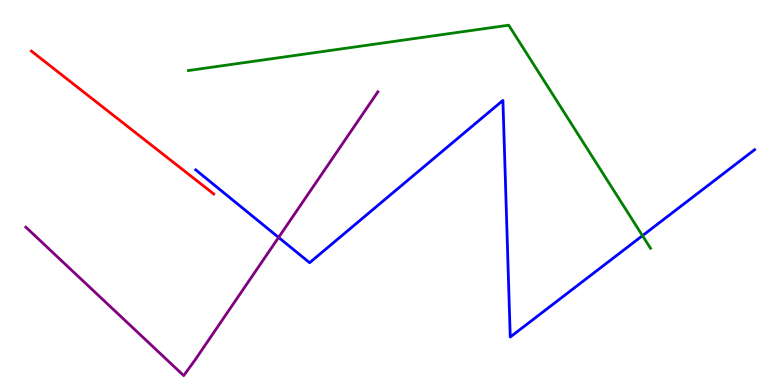[{'lines': ['blue', 'red'], 'intersections': []}, {'lines': ['green', 'red'], 'intersections': []}, {'lines': ['purple', 'red'], 'intersections': []}, {'lines': ['blue', 'green'], 'intersections': [{'x': 8.29, 'y': 3.88}]}, {'lines': ['blue', 'purple'], 'intersections': [{'x': 3.59, 'y': 3.83}]}, {'lines': ['green', 'purple'], 'intersections': []}]